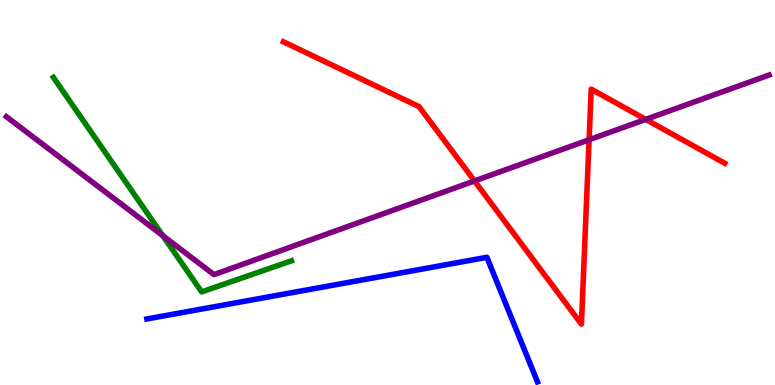[{'lines': ['blue', 'red'], 'intersections': []}, {'lines': ['green', 'red'], 'intersections': []}, {'lines': ['purple', 'red'], 'intersections': [{'x': 6.12, 'y': 5.3}, {'x': 7.6, 'y': 6.37}, {'x': 8.33, 'y': 6.9}]}, {'lines': ['blue', 'green'], 'intersections': []}, {'lines': ['blue', 'purple'], 'intersections': []}, {'lines': ['green', 'purple'], 'intersections': [{'x': 2.1, 'y': 3.88}]}]